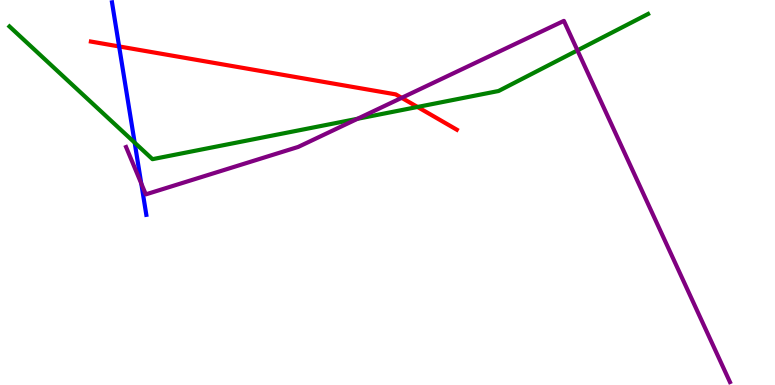[{'lines': ['blue', 'red'], 'intersections': [{'x': 1.54, 'y': 8.79}]}, {'lines': ['green', 'red'], 'intersections': [{'x': 5.39, 'y': 7.22}]}, {'lines': ['purple', 'red'], 'intersections': [{'x': 5.18, 'y': 7.46}]}, {'lines': ['blue', 'green'], 'intersections': [{'x': 1.74, 'y': 6.3}]}, {'lines': ['blue', 'purple'], 'intersections': [{'x': 1.82, 'y': 5.23}]}, {'lines': ['green', 'purple'], 'intersections': [{'x': 4.61, 'y': 6.91}, {'x': 7.45, 'y': 8.69}]}]